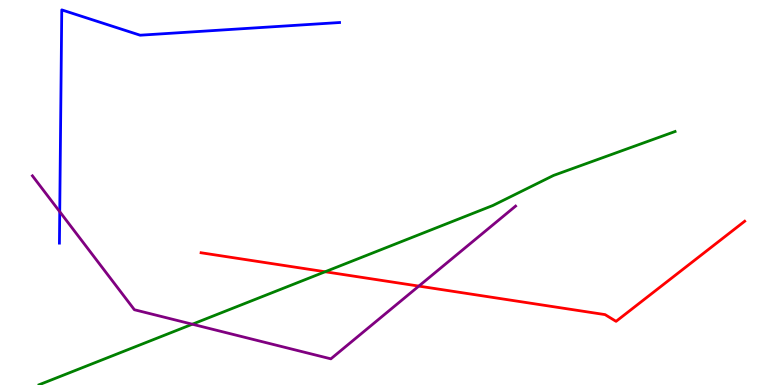[{'lines': ['blue', 'red'], 'intersections': []}, {'lines': ['green', 'red'], 'intersections': [{'x': 4.2, 'y': 2.94}]}, {'lines': ['purple', 'red'], 'intersections': [{'x': 5.4, 'y': 2.57}]}, {'lines': ['blue', 'green'], 'intersections': []}, {'lines': ['blue', 'purple'], 'intersections': [{'x': 0.771, 'y': 4.5}]}, {'lines': ['green', 'purple'], 'intersections': [{'x': 2.48, 'y': 1.58}]}]